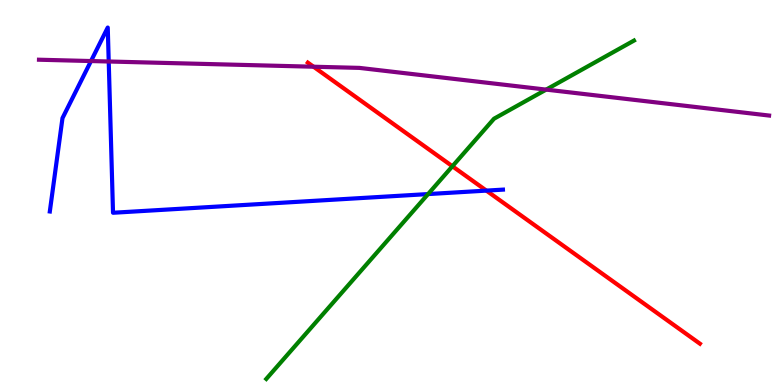[{'lines': ['blue', 'red'], 'intersections': [{'x': 6.28, 'y': 5.05}]}, {'lines': ['green', 'red'], 'intersections': [{'x': 5.84, 'y': 5.68}]}, {'lines': ['purple', 'red'], 'intersections': [{'x': 4.05, 'y': 8.27}]}, {'lines': ['blue', 'green'], 'intersections': [{'x': 5.52, 'y': 4.96}]}, {'lines': ['blue', 'purple'], 'intersections': [{'x': 1.17, 'y': 8.41}, {'x': 1.4, 'y': 8.4}]}, {'lines': ['green', 'purple'], 'intersections': [{'x': 7.05, 'y': 7.67}]}]